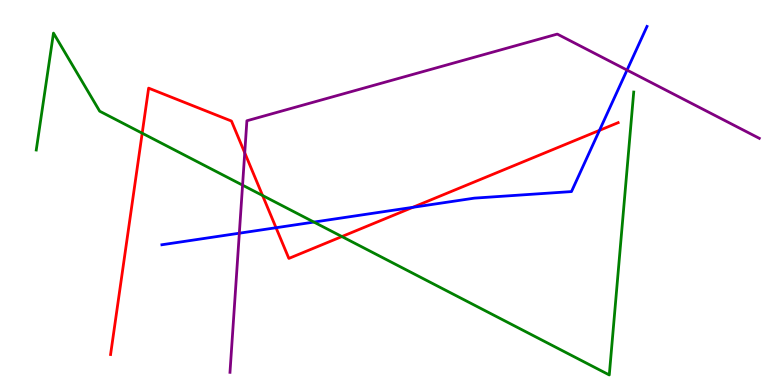[{'lines': ['blue', 'red'], 'intersections': [{'x': 3.56, 'y': 4.08}, {'x': 5.33, 'y': 4.62}, {'x': 7.74, 'y': 6.61}]}, {'lines': ['green', 'red'], 'intersections': [{'x': 1.83, 'y': 6.54}, {'x': 3.39, 'y': 4.92}, {'x': 4.41, 'y': 3.86}]}, {'lines': ['purple', 'red'], 'intersections': [{'x': 3.16, 'y': 6.03}]}, {'lines': ['blue', 'green'], 'intersections': [{'x': 4.05, 'y': 4.23}]}, {'lines': ['blue', 'purple'], 'intersections': [{'x': 3.09, 'y': 3.94}, {'x': 8.09, 'y': 8.18}]}, {'lines': ['green', 'purple'], 'intersections': [{'x': 3.13, 'y': 5.19}]}]